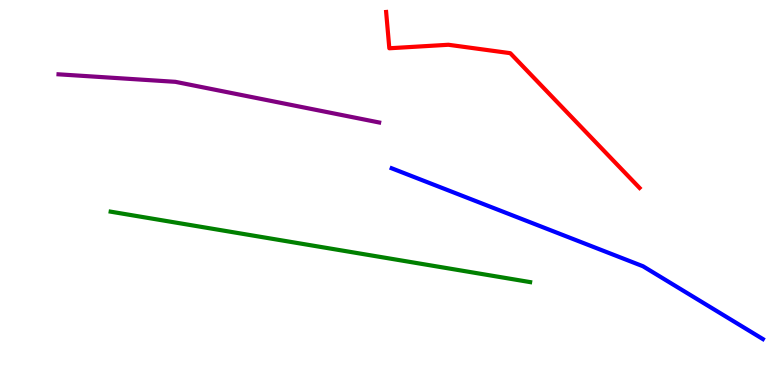[{'lines': ['blue', 'red'], 'intersections': []}, {'lines': ['green', 'red'], 'intersections': []}, {'lines': ['purple', 'red'], 'intersections': []}, {'lines': ['blue', 'green'], 'intersections': []}, {'lines': ['blue', 'purple'], 'intersections': []}, {'lines': ['green', 'purple'], 'intersections': []}]